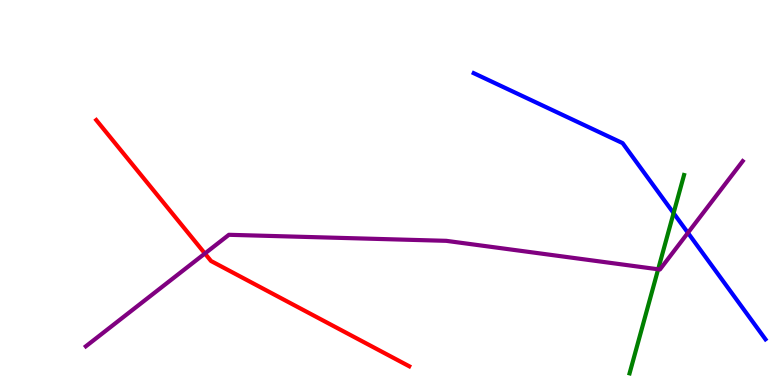[{'lines': ['blue', 'red'], 'intersections': []}, {'lines': ['green', 'red'], 'intersections': []}, {'lines': ['purple', 'red'], 'intersections': [{'x': 2.64, 'y': 3.42}]}, {'lines': ['blue', 'green'], 'intersections': [{'x': 8.69, 'y': 4.46}]}, {'lines': ['blue', 'purple'], 'intersections': [{'x': 8.88, 'y': 3.95}]}, {'lines': ['green', 'purple'], 'intersections': [{'x': 8.49, 'y': 3.01}]}]